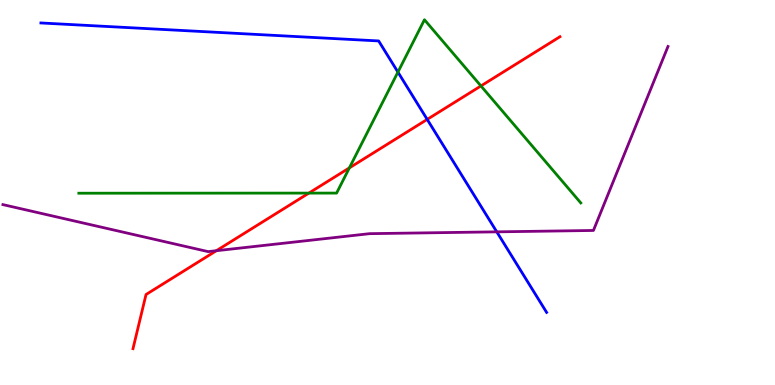[{'lines': ['blue', 'red'], 'intersections': [{'x': 5.51, 'y': 6.9}]}, {'lines': ['green', 'red'], 'intersections': [{'x': 3.99, 'y': 4.98}, {'x': 4.51, 'y': 5.64}, {'x': 6.21, 'y': 7.77}]}, {'lines': ['purple', 'red'], 'intersections': [{'x': 2.79, 'y': 3.49}]}, {'lines': ['blue', 'green'], 'intersections': [{'x': 5.13, 'y': 8.13}]}, {'lines': ['blue', 'purple'], 'intersections': [{'x': 6.41, 'y': 3.98}]}, {'lines': ['green', 'purple'], 'intersections': []}]